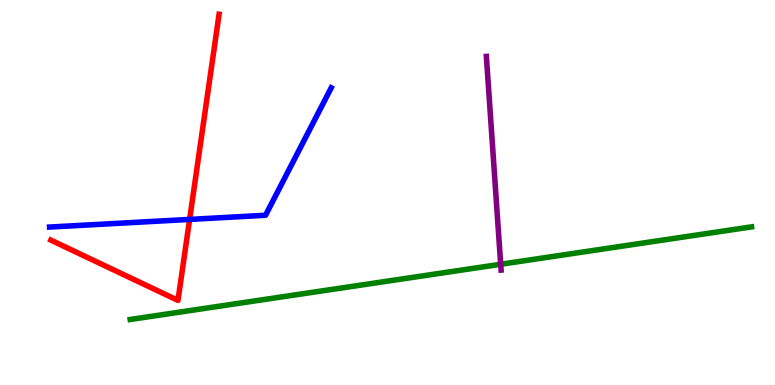[{'lines': ['blue', 'red'], 'intersections': [{'x': 2.45, 'y': 4.3}]}, {'lines': ['green', 'red'], 'intersections': []}, {'lines': ['purple', 'red'], 'intersections': []}, {'lines': ['blue', 'green'], 'intersections': []}, {'lines': ['blue', 'purple'], 'intersections': []}, {'lines': ['green', 'purple'], 'intersections': [{'x': 6.46, 'y': 3.14}]}]